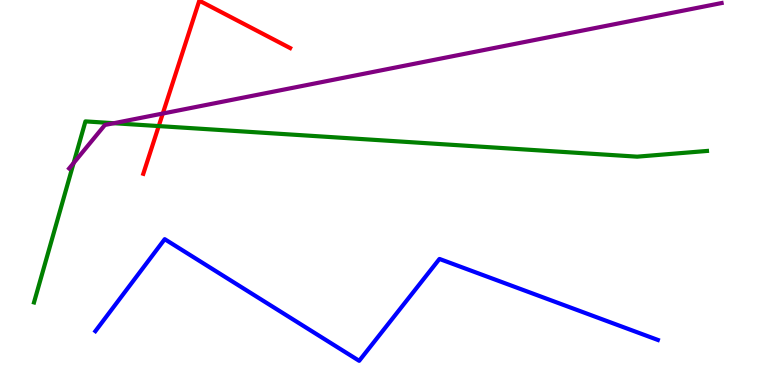[{'lines': ['blue', 'red'], 'intersections': []}, {'lines': ['green', 'red'], 'intersections': [{'x': 2.05, 'y': 6.73}]}, {'lines': ['purple', 'red'], 'intersections': [{'x': 2.1, 'y': 7.05}]}, {'lines': ['blue', 'green'], 'intersections': []}, {'lines': ['blue', 'purple'], 'intersections': []}, {'lines': ['green', 'purple'], 'intersections': [{'x': 0.95, 'y': 5.77}, {'x': 1.47, 'y': 6.8}]}]